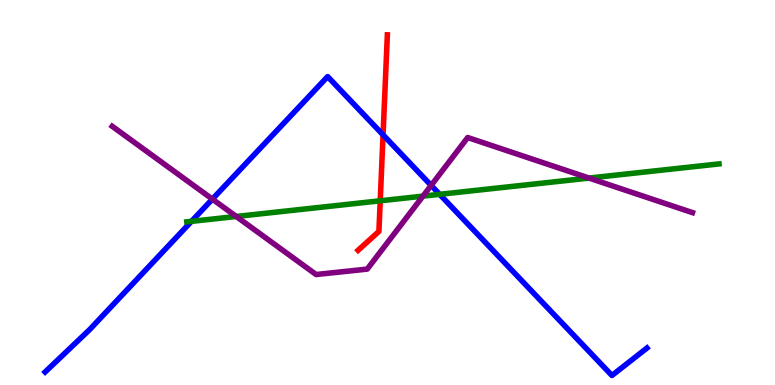[{'lines': ['blue', 'red'], 'intersections': [{'x': 4.94, 'y': 6.5}]}, {'lines': ['green', 'red'], 'intersections': [{'x': 4.91, 'y': 4.78}]}, {'lines': ['purple', 'red'], 'intersections': []}, {'lines': ['blue', 'green'], 'intersections': [{'x': 2.47, 'y': 4.25}, {'x': 5.67, 'y': 4.95}]}, {'lines': ['blue', 'purple'], 'intersections': [{'x': 2.74, 'y': 4.83}, {'x': 5.56, 'y': 5.18}]}, {'lines': ['green', 'purple'], 'intersections': [{'x': 3.05, 'y': 4.38}, {'x': 5.46, 'y': 4.91}, {'x': 7.6, 'y': 5.37}]}]